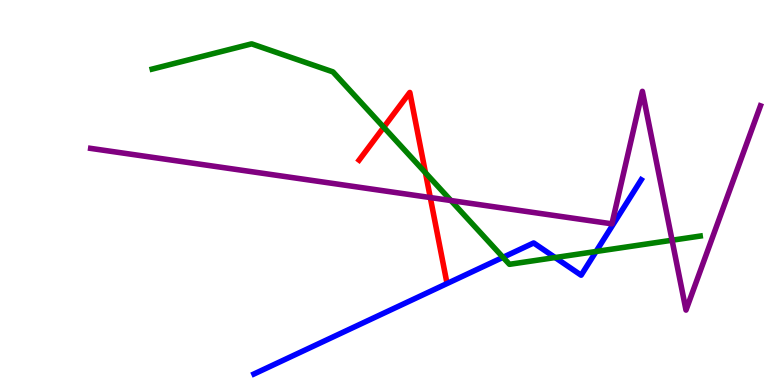[{'lines': ['blue', 'red'], 'intersections': []}, {'lines': ['green', 'red'], 'intersections': [{'x': 4.95, 'y': 6.69}, {'x': 5.49, 'y': 5.51}]}, {'lines': ['purple', 'red'], 'intersections': [{'x': 5.55, 'y': 4.87}]}, {'lines': ['blue', 'green'], 'intersections': [{'x': 6.49, 'y': 3.32}, {'x': 7.16, 'y': 3.31}, {'x': 7.69, 'y': 3.47}]}, {'lines': ['blue', 'purple'], 'intersections': []}, {'lines': ['green', 'purple'], 'intersections': [{'x': 5.82, 'y': 4.79}, {'x': 8.67, 'y': 3.76}]}]